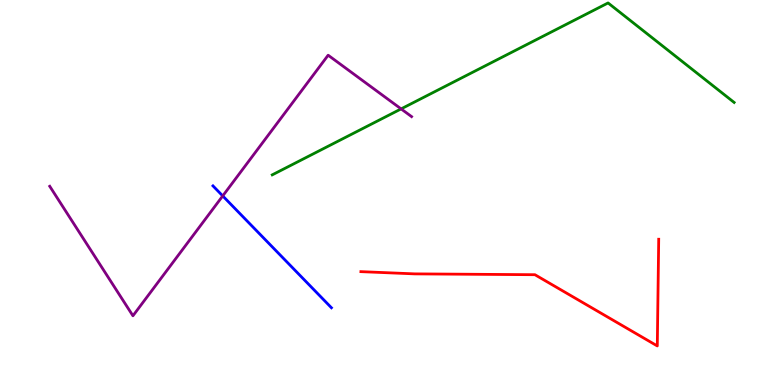[{'lines': ['blue', 'red'], 'intersections': []}, {'lines': ['green', 'red'], 'intersections': []}, {'lines': ['purple', 'red'], 'intersections': []}, {'lines': ['blue', 'green'], 'intersections': []}, {'lines': ['blue', 'purple'], 'intersections': [{'x': 2.87, 'y': 4.91}]}, {'lines': ['green', 'purple'], 'intersections': [{'x': 5.18, 'y': 7.17}]}]